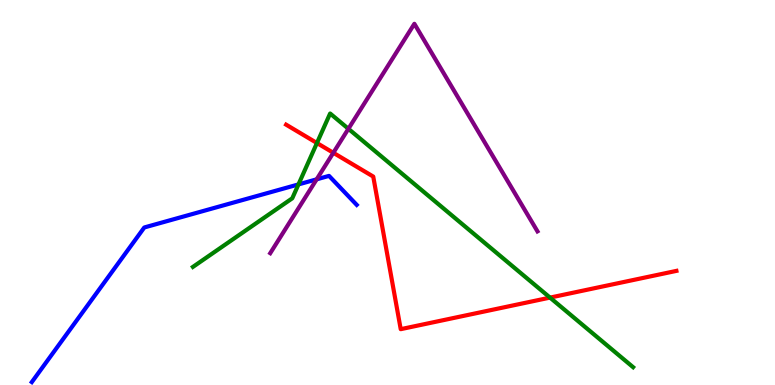[{'lines': ['blue', 'red'], 'intersections': []}, {'lines': ['green', 'red'], 'intersections': [{'x': 4.09, 'y': 6.28}, {'x': 7.1, 'y': 2.27}]}, {'lines': ['purple', 'red'], 'intersections': [{'x': 4.3, 'y': 6.03}]}, {'lines': ['blue', 'green'], 'intersections': [{'x': 3.85, 'y': 5.21}]}, {'lines': ['blue', 'purple'], 'intersections': [{'x': 4.09, 'y': 5.34}]}, {'lines': ['green', 'purple'], 'intersections': [{'x': 4.5, 'y': 6.65}]}]